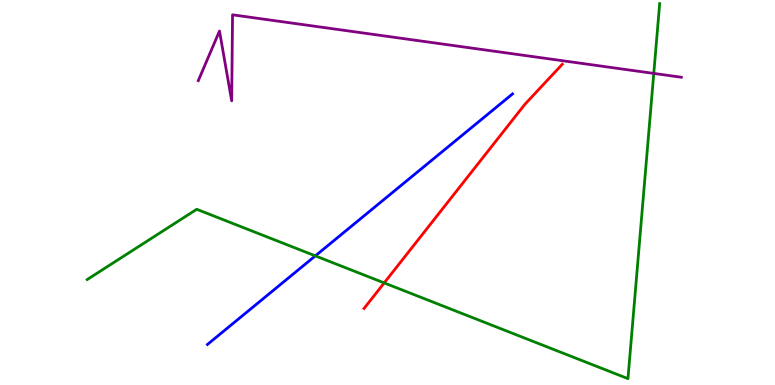[{'lines': ['blue', 'red'], 'intersections': []}, {'lines': ['green', 'red'], 'intersections': [{'x': 4.96, 'y': 2.65}]}, {'lines': ['purple', 'red'], 'intersections': []}, {'lines': ['blue', 'green'], 'intersections': [{'x': 4.07, 'y': 3.35}]}, {'lines': ['blue', 'purple'], 'intersections': []}, {'lines': ['green', 'purple'], 'intersections': [{'x': 8.44, 'y': 8.09}]}]